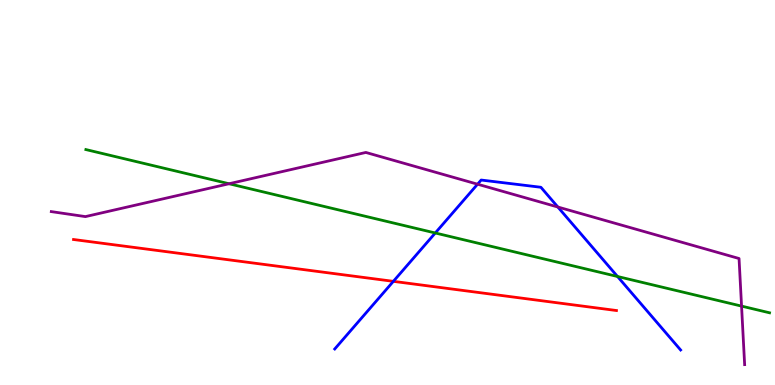[{'lines': ['blue', 'red'], 'intersections': [{'x': 5.08, 'y': 2.69}]}, {'lines': ['green', 'red'], 'intersections': []}, {'lines': ['purple', 'red'], 'intersections': []}, {'lines': ['blue', 'green'], 'intersections': [{'x': 5.62, 'y': 3.95}, {'x': 7.97, 'y': 2.82}]}, {'lines': ['blue', 'purple'], 'intersections': [{'x': 6.16, 'y': 5.22}, {'x': 7.2, 'y': 4.62}]}, {'lines': ['green', 'purple'], 'intersections': [{'x': 2.96, 'y': 5.23}, {'x': 9.57, 'y': 2.05}]}]